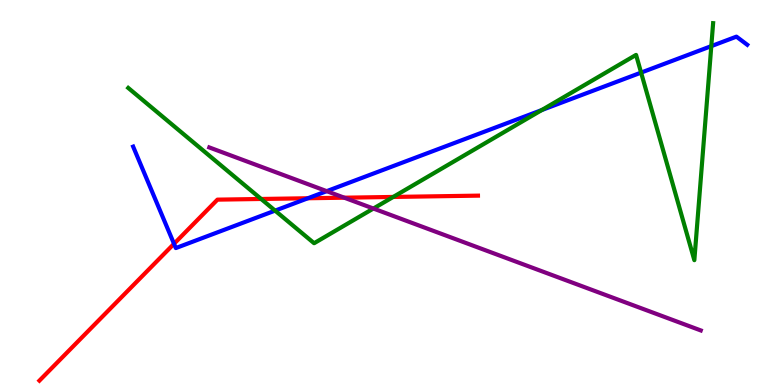[{'lines': ['blue', 'red'], 'intersections': [{'x': 2.25, 'y': 3.67}, {'x': 3.97, 'y': 4.85}]}, {'lines': ['green', 'red'], 'intersections': [{'x': 3.37, 'y': 4.83}, {'x': 5.07, 'y': 4.88}]}, {'lines': ['purple', 'red'], 'intersections': [{'x': 4.44, 'y': 4.87}]}, {'lines': ['blue', 'green'], 'intersections': [{'x': 3.55, 'y': 4.53}, {'x': 6.99, 'y': 7.14}, {'x': 8.27, 'y': 8.11}, {'x': 9.18, 'y': 8.8}]}, {'lines': ['blue', 'purple'], 'intersections': [{'x': 4.22, 'y': 5.03}]}, {'lines': ['green', 'purple'], 'intersections': [{'x': 4.82, 'y': 4.58}]}]